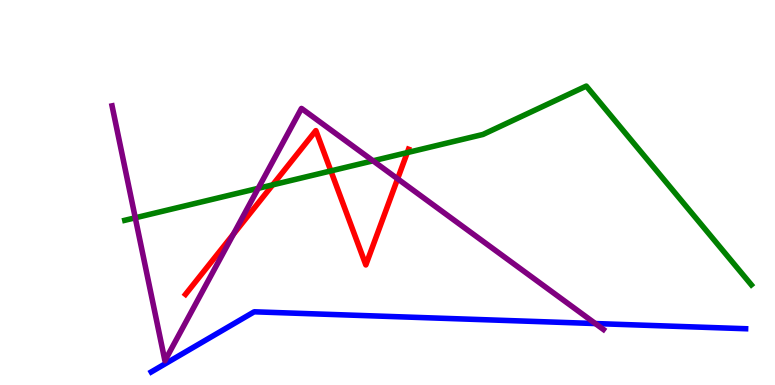[{'lines': ['blue', 'red'], 'intersections': []}, {'lines': ['green', 'red'], 'intersections': [{'x': 3.52, 'y': 5.2}, {'x': 4.27, 'y': 5.56}, {'x': 5.26, 'y': 6.04}]}, {'lines': ['purple', 'red'], 'intersections': [{'x': 3.01, 'y': 3.92}, {'x': 5.13, 'y': 5.36}]}, {'lines': ['blue', 'green'], 'intersections': []}, {'lines': ['blue', 'purple'], 'intersections': [{'x': 7.68, 'y': 1.6}]}, {'lines': ['green', 'purple'], 'intersections': [{'x': 1.75, 'y': 4.34}, {'x': 3.33, 'y': 5.11}, {'x': 4.81, 'y': 5.82}]}]